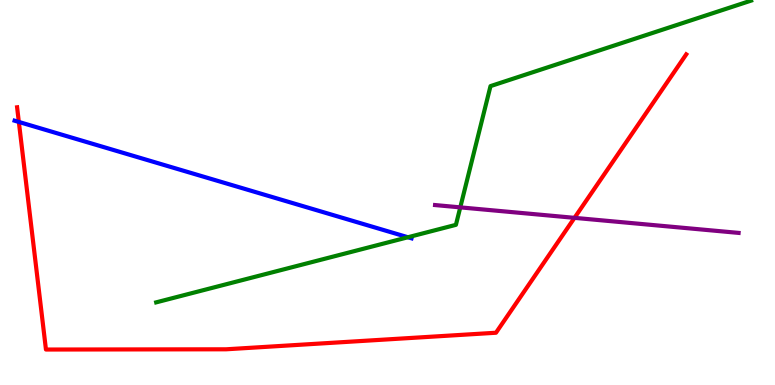[{'lines': ['blue', 'red'], 'intersections': [{'x': 0.243, 'y': 6.83}]}, {'lines': ['green', 'red'], 'intersections': []}, {'lines': ['purple', 'red'], 'intersections': [{'x': 7.41, 'y': 4.34}]}, {'lines': ['blue', 'green'], 'intersections': [{'x': 5.26, 'y': 3.84}]}, {'lines': ['blue', 'purple'], 'intersections': []}, {'lines': ['green', 'purple'], 'intersections': [{'x': 5.94, 'y': 4.61}]}]